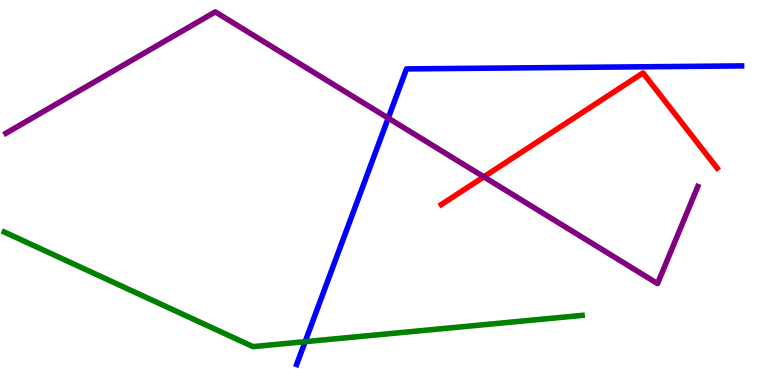[{'lines': ['blue', 'red'], 'intersections': []}, {'lines': ['green', 'red'], 'intersections': []}, {'lines': ['purple', 'red'], 'intersections': [{'x': 6.24, 'y': 5.41}]}, {'lines': ['blue', 'green'], 'intersections': [{'x': 3.94, 'y': 1.13}]}, {'lines': ['blue', 'purple'], 'intersections': [{'x': 5.01, 'y': 6.93}]}, {'lines': ['green', 'purple'], 'intersections': []}]